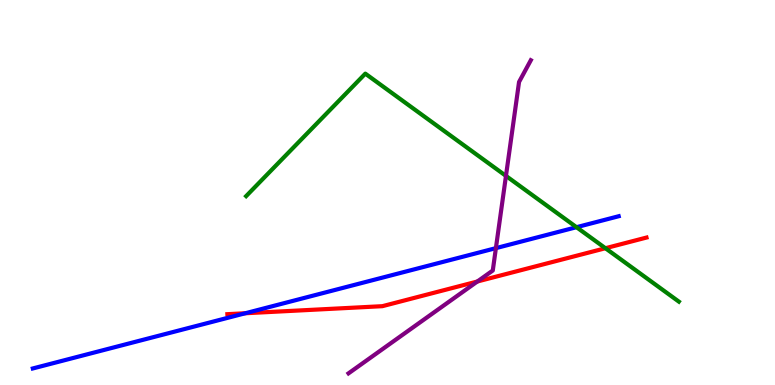[{'lines': ['blue', 'red'], 'intersections': [{'x': 3.17, 'y': 1.86}]}, {'lines': ['green', 'red'], 'intersections': [{'x': 7.81, 'y': 3.55}]}, {'lines': ['purple', 'red'], 'intersections': [{'x': 6.16, 'y': 2.69}]}, {'lines': ['blue', 'green'], 'intersections': [{'x': 7.44, 'y': 4.1}]}, {'lines': ['blue', 'purple'], 'intersections': [{'x': 6.4, 'y': 3.55}]}, {'lines': ['green', 'purple'], 'intersections': [{'x': 6.53, 'y': 5.43}]}]